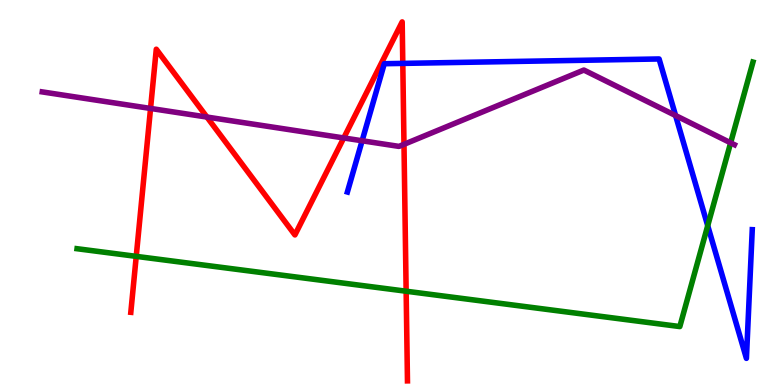[{'lines': ['blue', 'red'], 'intersections': [{'x': 5.2, 'y': 8.35}]}, {'lines': ['green', 'red'], 'intersections': [{'x': 1.76, 'y': 3.34}, {'x': 5.24, 'y': 2.44}]}, {'lines': ['purple', 'red'], 'intersections': [{'x': 1.94, 'y': 7.18}, {'x': 2.67, 'y': 6.96}, {'x': 4.44, 'y': 6.42}, {'x': 5.21, 'y': 6.25}]}, {'lines': ['blue', 'green'], 'intersections': [{'x': 9.13, 'y': 4.14}]}, {'lines': ['blue', 'purple'], 'intersections': [{'x': 4.67, 'y': 6.34}, {'x': 8.72, 'y': 7.0}]}, {'lines': ['green', 'purple'], 'intersections': [{'x': 9.43, 'y': 6.29}]}]